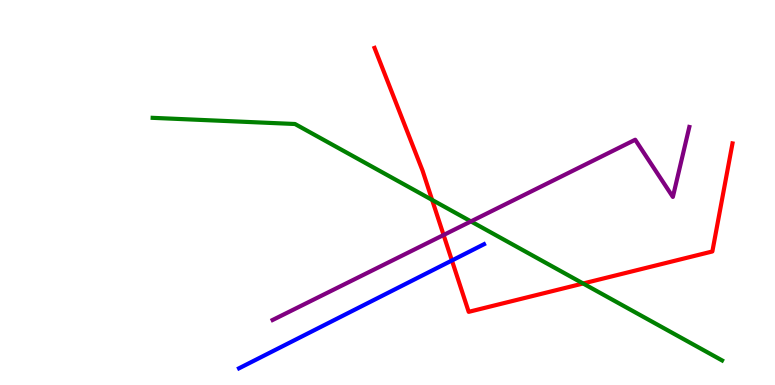[{'lines': ['blue', 'red'], 'intersections': [{'x': 5.83, 'y': 3.23}]}, {'lines': ['green', 'red'], 'intersections': [{'x': 5.58, 'y': 4.81}, {'x': 7.52, 'y': 2.64}]}, {'lines': ['purple', 'red'], 'intersections': [{'x': 5.72, 'y': 3.9}]}, {'lines': ['blue', 'green'], 'intersections': []}, {'lines': ['blue', 'purple'], 'intersections': []}, {'lines': ['green', 'purple'], 'intersections': [{'x': 6.08, 'y': 4.25}]}]